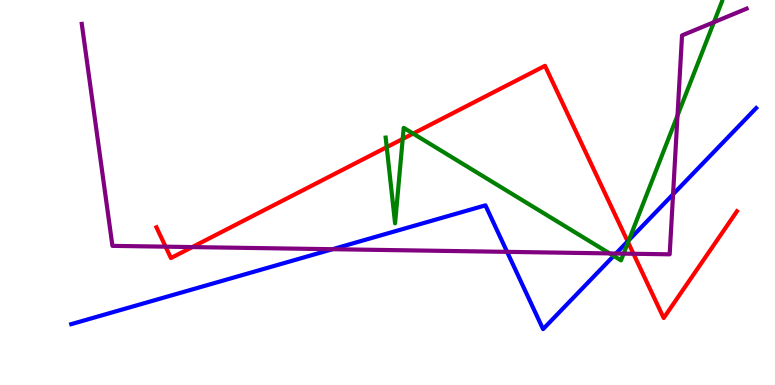[{'lines': ['blue', 'red'], 'intersections': [{'x': 8.1, 'y': 3.73}]}, {'lines': ['green', 'red'], 'intersections': [{'x': 4.99, 'y': 6.18}, {'x': 5.2, 'y': 6.39}, {'x': 5.33, 'y': 6.53}, {'x': 8.1, 'y': 3.71}]}, {'lines': ['purple', 'red'], 'intersections': [{'x': 2.14, 'y': 3.59}, {'x': 2.48, 'y': 3.58}, {'x': 8.17, 'y': 3.41}]}, {'lines': ['blue', 'green'], 'intersections': [{'x': 7.92, 'y': 3.35}, {'x': 8.12, 'y': 3.76}]}, {'lines': ['blue', 'purple'], 'intersections': [{'x': 4.29, 'y': 3.53}, {'x': 6.54, 'y': 3.46}, {'x': 7.95, 'y': 3.42}, {'x': 8.68, 'y': 4.95}]}, {'lines': ['green', 'purple'], 'intersections': [{'x': 7.87, 'y': 3.42}, {'x': 8.05, 'y': 3.41}, {'x': 8.74, 'y': 7.0}, {'x': 9.21, 'y': 9.42}]}]